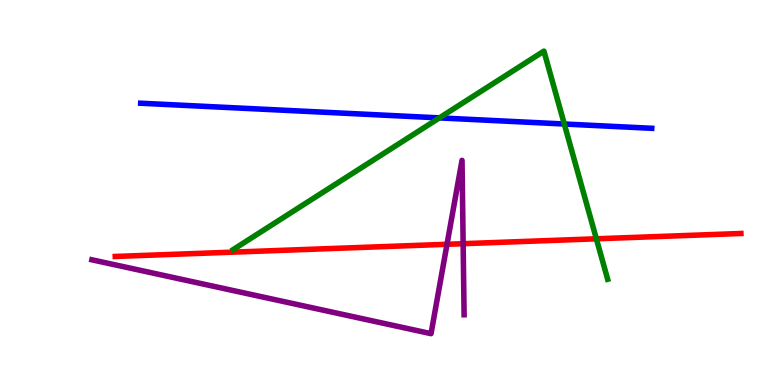[{'lines': ['blue', 'red'], 'intersections': []}, {'lines': ['green', 'red'], 'intersections': [{'x': 7.69, 'y': 3.8}]}, {'lines': ['purple', 'red'], 'intersections': [{'x': 5.77, 'y': 3.65}, {'x': 5.98, 'y': 3.67}]}, {'lines': ['blue', 'green'], 'intersections': [{'x': 5.67, 'y': 6.94}, {'x': 7.28, 'y': 6.78}]}, {'lines': ['blue', 'purple'], 'intersections': []}, {'lines': ['green', 'purple'], 'intersections': []}]